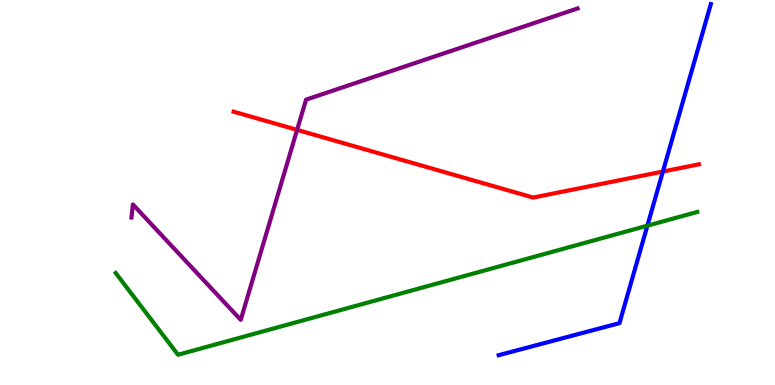[{'lines': ['blue', 'red'], 'intersections': [{'x': 8.55, 'y': 5.54}]}, {'lines': ['green', 'red'], 'intersections': []}, {'lines': ['purple', 'red'], 'intersections': [{'x': 3.83, 'y': 6.63}]}, {'lines': ['blue', 'green'], 'intersections': [{'x': 8.35, 'y': 4.14}]}, {'lines': ['blue', 'purple'], 'intersections': []}, {'lines': ['green', 'purple'], 'intersections': []}]